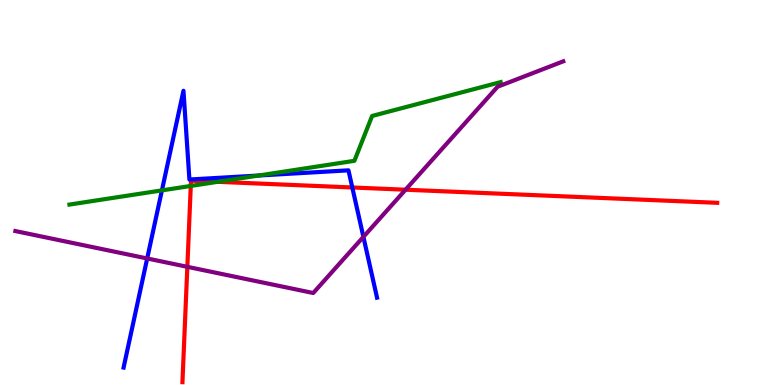[{'lines': ['blue', 'red'], 'intersections': [{'x': 4.55, 'y': 5.13}]}, {'lines': ['green', 'red'], 'intersections': [{'x': 2.46, 'y': 5.17}, {'x': 2.81, 'y': 5.28}]}, {'lines': ['purple', 'red'], 'intersections': [{'x': 2.42, 'y': 3.07}, {'x': 5.23, 'y': 5.07}]}, {'lines': ['blue', 'green'], 'intersections': [{'x': 2.09, 'y': 5.06}, {'x': 3.34, 'y': 5.44}]}, {'lines': ['blue', 'purple'], 'intersections': [{'x': 1.9, 'y': 3.29}, {'x': 4.69, 'y': 3.85}]}, {'lines': ['green', 'purple'], 'intersections': []}]